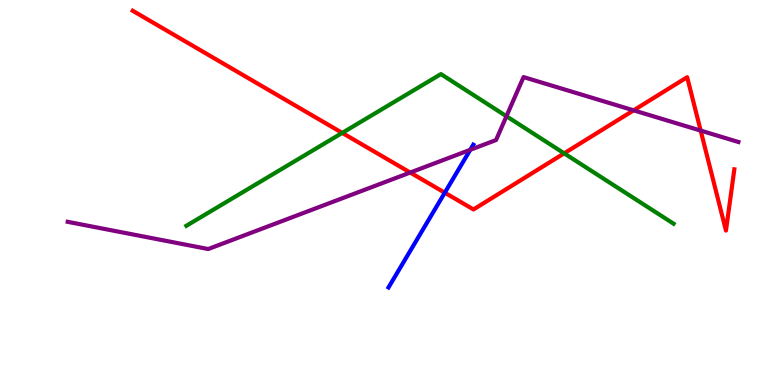[{'lines': ['blue', 'red'], 'intersections': [{'x': 5.74, 'y': 4.99}]}, {'lines': ['green', 'red'], 'intersections': [{'x': 4.42, 'y': 6.55}, {'x': 7.28, 'y': 6.02}]}, {'lines': ['purple', 'red'], 'intersections': [{'x': 5.29, 'y': 5.52}, {'x': 8.18, 'y': 7.13}, {'x': 9.04, 'y': 6.61}]}, {'lines': ['blue', 'green'], 'intersections': []}, {'lines': ['blue', 'purple'], 'intersections': [{'x': 6.07, 'y': 6.11}]}, {'lines': ['green', 'purple'], 'intersections': [{'x': 6.53, 'y': 6.98}]}]